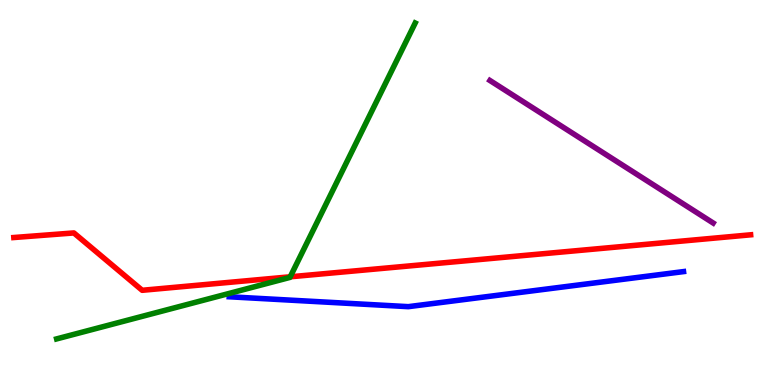[{'lines': ['blue', 'red'], 'intersections': []}, {'lines': ['green', 'red'], 'intersections': [{'x': 3.74, 'y': 2.81}]}, {'lines': ['purple', 'red'], 'intersections': []}, {'lines': ['blue', 'green'], 'intersections': []}, {'lines': ['blue', 'purple'], 'intersections': []}, {'lines': ['green', 'purple'], 'intersections': []}]